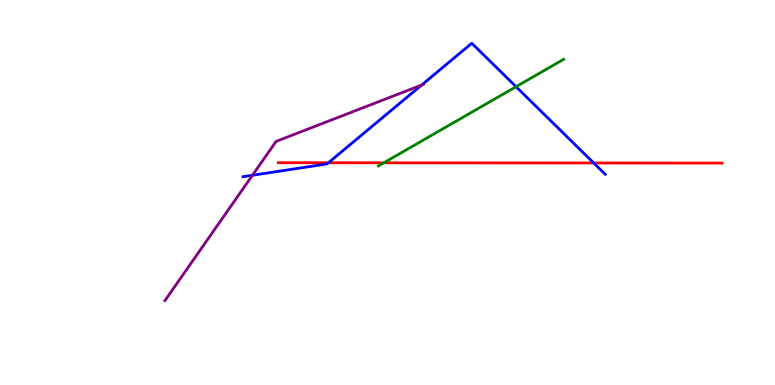[{'lines': ['blue', 'red'], 'intersections': [{'x': 4.24, 'y': 5.77}, {'x': 7.66, 'y': 5.77}]}, {'lines': ['green', 'red'], 'intersections': [{'x': 4.95, 'y': 5.77}]}, {'lines': ['purple', 'red'], 'intersections': []}, {'lines': ['blue', 'green'], 'intersections': [{'x': 6.66, 'y': 7.75}]}, {'lines': ['blue', 'purple'], 'intersections': [{'x': 3.26, 'y': 5.45}, {'x': 5.44, 'y': 7.79}]}, {'lines': ['green', 'purple'], 'intersections': []}]